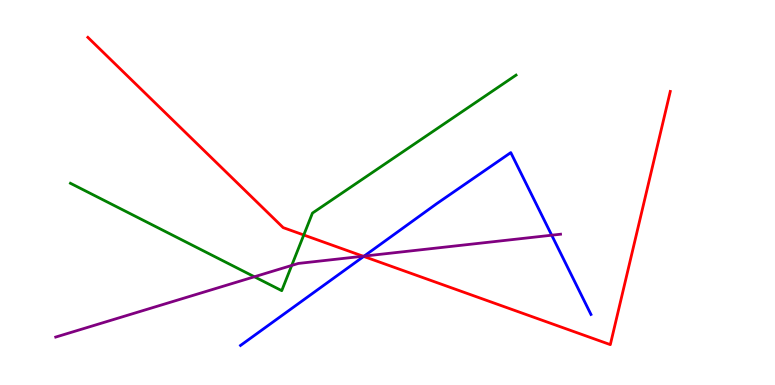[{'lines': ['blue', 'red'], 'intersections': [{'x': 4.69, 'y': 3.34}]}, {'lines': ['green', 'red'], 'intersections': [{'x': 3.92, 'y': 3.9}]}, {'lines': ['purple', 'red'], 'intersections': [{'x': 4.69, 'y': 3.34}]}, {'lines': ['blue', 'green'], 'intersections': []}, {'lines': ['blue', 'purple'], 'intersections': [{'x': 4.7, 'y': 3.35}, {'x': 7.12, 'y': 3.89}]}, {'lines': ['green', 'purple'], 'intersections': [{'x': 3.28, 'y': 2.81}, {'x': 3.76, 'y': 3.11}]}]